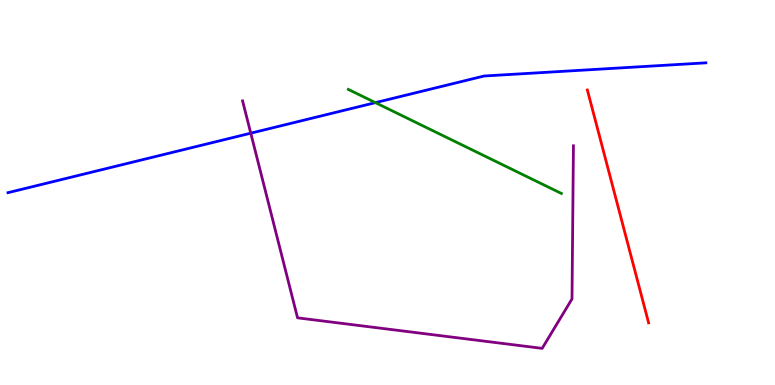[{'lines': ['blue', 'red'], 'intersections': []}, {'lines': ['green', 'red'], 'intersections': []}, {'lines': ['purple', 'red'], 'intersections': []}, {'lines': ['blue', 'green'], 'intersections': [{'x': 4.84, 'y': 7.33}]}, {'lines': ['blue', 'purple'], 'intersections': [{'x': 3.24, 'y': 6.54}]}, {'lines': ['green', 'purple'], 'intersections': []}]